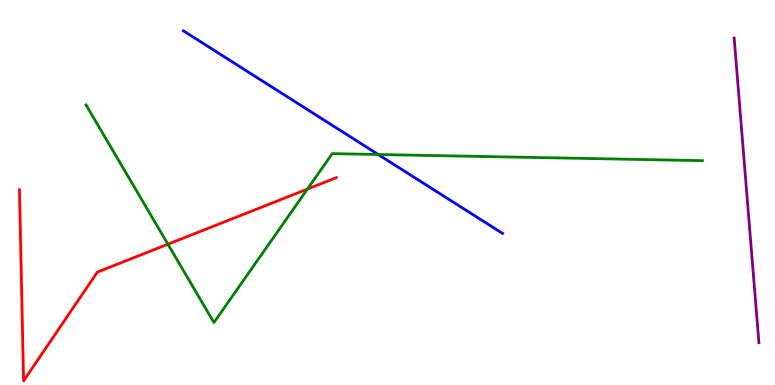[{'lines': ['blue', 'red'], 'intersections': []}, {'lines': ['green', 'red'], 'intersections': [{'x': 2.17, 'y': 3.66}, {'x': 3.97, 'y': 5.09}]}, {'lines': ['purple', 'red'], 'intersections': []}, {'lines': ['blue', 'green'], 'intersections': [{'x': 4.88, 'y': 5.99}]}, {'lines': ['blue', 'purple'], 'intersections': []}, {'lines': ['green', 'purple'], 'intersections': []}]